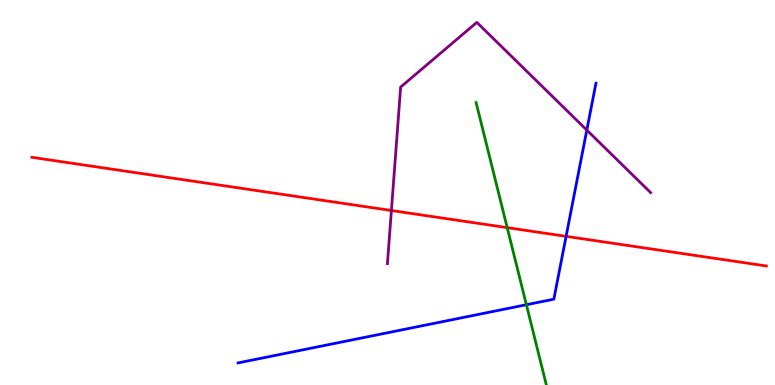[{'lines': ['blue', 'red'], 'intersections': [{'x': 7.3, 'y': 3.86}]}, {'lines': ['green', 'red'], 'intersections': [{'x': 6.54, 'y': 4.09}]}, {'lines': ['purple', 'red'], 'intersections': [{'x': 5.05, 'y': 4.53}]}, {'lines': ['blue', 'green'], 'intersections': [{'x': 6.79, 'y': 2.08}]}, {'lines': ['blue', 'purple'], 'intersections': [{'x': 7.57, 'y': 6.62}]}, {'lines': ['green', 'purple'], 'intersections': []}]